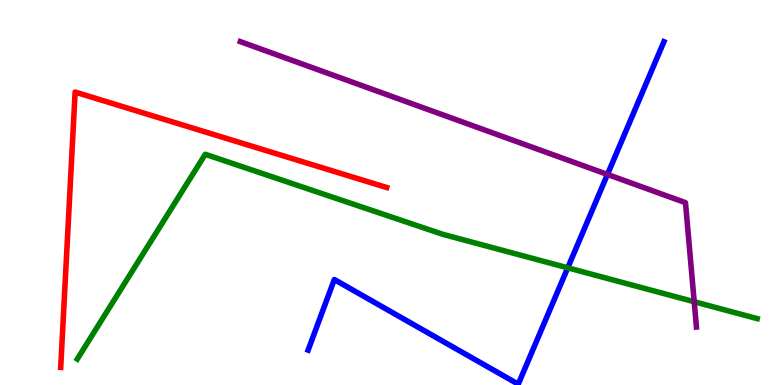[{'lines': ['blue', 'red'], 'intersections': []}, {'lines': ['green', 'red'], 'intersections': []}, {'lines': ['purple', 'red'], 'intersections': []}, {'lines': ['blue', 'green'], 'intersections': [{'x': 7.33, 'y': 3.04}]}, {'lines': ['blue', 'purple'], 'intersections': [{'x': 7.84, 'y': 5.47}]}, {'lines': ['green', 'purple'], 'intersections': [{'x': 8.96, 'y': 2.16}]}]